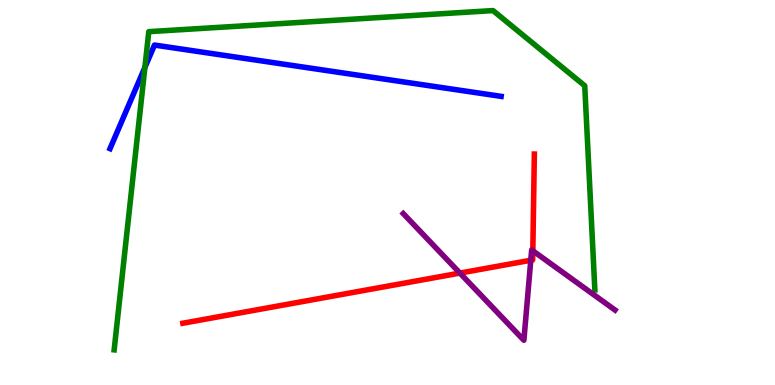[{'lines': ['blue', 'red'], 'intersections': []}, {'lines': ['green', 'red'], 'intersections': []}, {'lines': ['purple', 'red'], 'intersections': [{'x': 5.93, 'y': 2.91}, {'x': 6.85, 'y': 3.24}, {'x': 6.88, 'y': 3.49}]}, {'lines': ['blue', 'green'], 'intersections': [{'x': 1.87, 'y': 8.25}]}, {'lines': ['blue', 'purple'], 'intersections': []}, {'lines': ['green', 'purple'], 'intersections': []}]